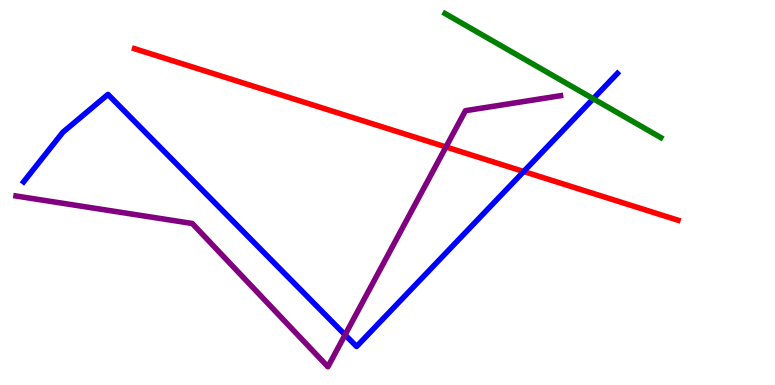[{'lines': ['blue', 'red'], 'intersections': [{'x': 6.76, 'y': 5.55}]}, {'lines': ['green', 'red'], 'intersections': []}, {'lines': ['purple', 'red'], 'intersections': [{'x': 5.75, 'y': 6.18}]}, {'lines': ['blue', 'green'], 'intersections': [{'x': 7.65, 'y': 7.44}]}, {'lines': ['blue', 'purple'], 'intersections': [{'x': 4.45, 'y': 1.3}]}, {'lines': ['green', 'purple'], 'intersections': []}]